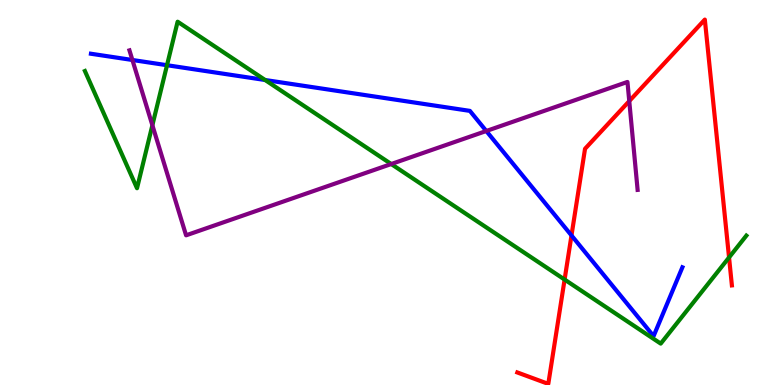[{'lines': ['blue', 'red'], 'intersections': [{'x': 7.37, 'y': 3.88}]}, {'lines': ['green', 'red'], 'intersections': [{'x': 7.29, 'y': 2.74}, {'x': 9.41, 'y': 3.31}]}, {'lines': ['purple', 'red'], 'intersections': [{'x': 8.12, 'y': 7.37}]}, {'lines': ['blue', 'green'], 'intersections': [{'x': 2.16, 'y': 8.31}, {'x': 3.42, 'y': 7.92}]}, {'lines': ['blue', 'purple'], 'intersections': [{'x': 1.71, 'y': 8.44}, {'x': 6.27, 'y': 6.6}]}, {'lines': ['green', 'purple'], 'intersections': [{'x': 1.97, 'y': 6.75}, {'x': 5.05, 'y': 5.74}]}]